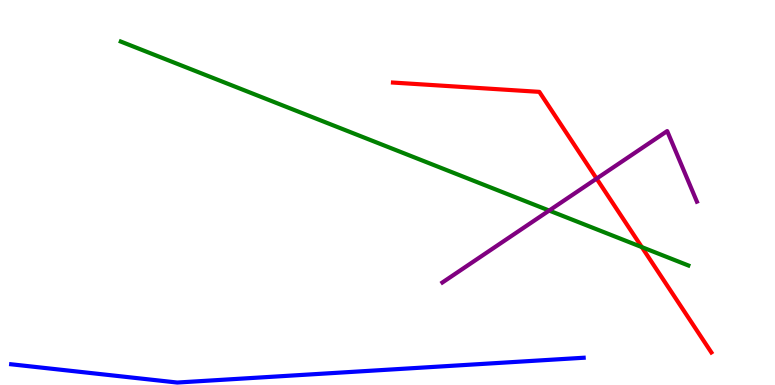[{'lines': ['blue', 'red'], 'intersections': []}, {'lines': ['green', 'red'], 'intersections': [{'x': 8.28, 'y': 3.58}]}, {'lines': ['purple', 'red'], 'intersections': [{'x': 7.7, 'y': 5.36}]}, {'lines': ['blue', 'green'], 'intersections': []}, {'lines': ['blue', 'purple'], 'intersections': []}, {'lines': ['green', 'purple'], 'intersections': [{'x': 7.09, 'y': 4.53}]}]